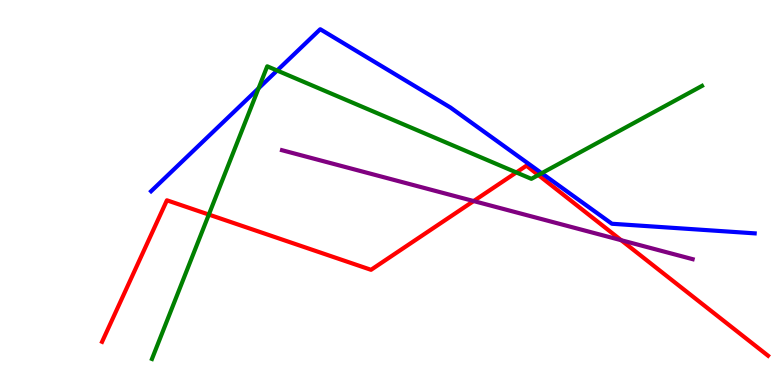[{'lines': ['blue', 'red'], 'intersections': []}, {'lines': ['green', 'red'], 'intersections': [{'x': 2.69, 'y': 4.43}, {'x': 6.66, 'y': 5.52}, {'x': 6.95, 'y': 5.45}]}, {'lines': ['purple', 'red'], 'intersections': [{'x': 6.11, 'y': 4.78}, {'x': 8.02, 'y': 3.76}]}, {'lines': ['blue', 'green'], 'intersections': [{'x': 3.34, 'y': 7.71}, {'x': 3.58, 'y': 8.17}, {'x': 6.99, 'y': 5.5}]}, {'lines': ['blue', 'purple'], 'intersections': []}, {'lines': ['green', 'purple'], 'intersections': []}]